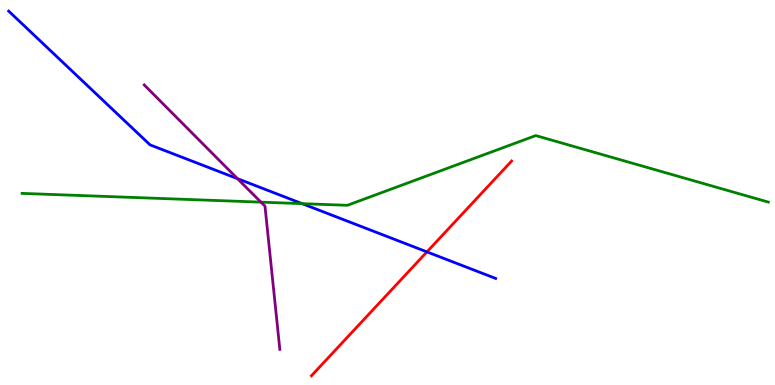[{'lines': ['blue', 'red'], 'intersections': [{'x': 5.51, 'y': 3.46}]}, {'lines': ['green', 'red'], 'intersections': []}, {'lines': ['purple', 'red'], 'intersections': []}, {'lines': ['blue', 'green'], 'intersections': [{'x': 3.9, 'y': 4.71}]}, {'lines': ['blue', 'purple'], 'intersections': [{'x': 3.06, 'y': 5.36}]}, {'lines': ['green', 'purple'], 'intersections': [{'x': 3.37, 'y': 4.75}]}]